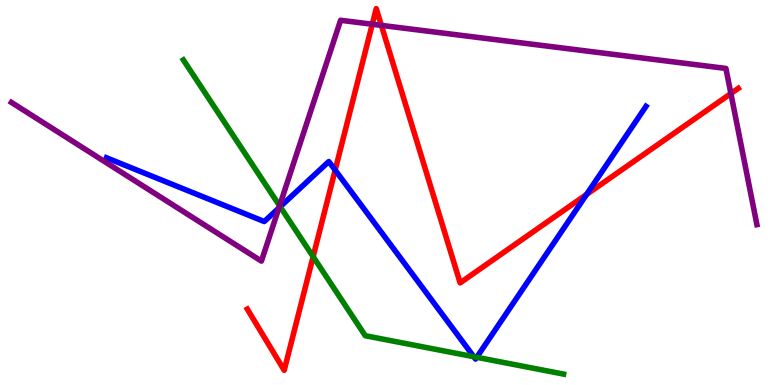[{'lines': ['blue', 'red'], 'intersections': [{'x': 4.32, 'y': 5.58}, {'x': 7.57, 'y': 4.95}]}, {'lines': ['green', 'red'], 'intersections': [{'x': 4.04, 'y': 3.33}]}, {'lines': ['purple', 'red'], 'intersections': [{'x': 4.8, 'y': 9.37}, {'x': 4.92, 'y': 9.34}, {'x': 9.43, 'y': 7.57}]}, {'lines': ['blue', 'green'], 'intersections': [{'x': 3.62, 'y': 4.63}, {'x': 6.11, 'y': 0.734}, {'x': 6.15, 'y': 0.72}]}, {'lines': ['blue', 'purple'], 'intersections': [{'x': 3.6, 'y': 4.6}]}, {'lines': ['green', 'purple'], 'intersections': [{'x': 3.61, 'y': 4.65}]}]